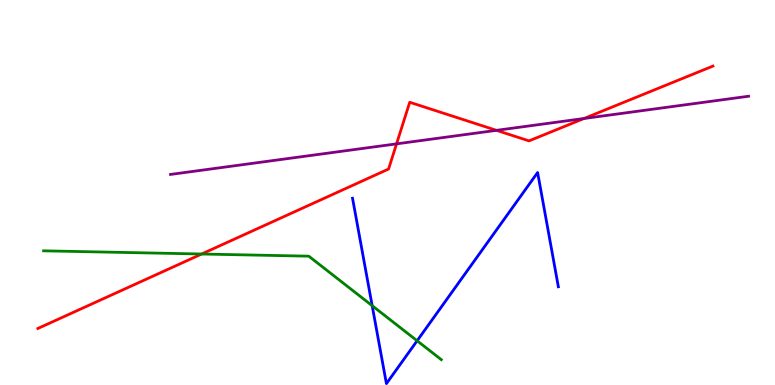[{'lines': ['blue', 'red'], 'intersections': []}, {'lines': ['green', 'red'], 'intersections': [{'x': 2.6, 'y': 3.4}]}, {'lines': ['purple', 'red'], 'intersections': [{'x': 5.12, 'y': 6.26}, {'x': 6.41, 'y': 6.61}, {'x': 7.54, 'y': 6.92}]}, {'lines': ['blue', 'green'], 'intersections': [{'x': 4.8, 'y': 2.06}, {'x': 5.38, 'y': 1.15}]}, {'lines': ['blue', 'purple'], 'intersections': []}, {'lines': ['green', 'purple'], 'intersections': []}]